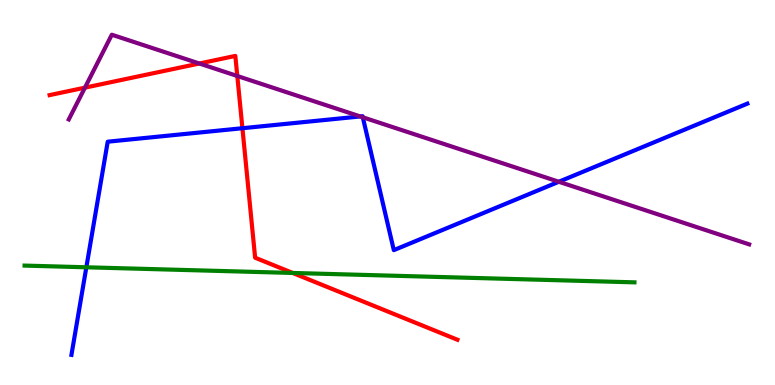[{'lines': ['blue', 'red'], 'intersections': [{'x': 3.13, 'y': 6.67}]}, {'lines': ['green', 'red'], 'intersections': [{'x': 3.78, 'y': 2.91}]}, {'lines': ['purple', 'red'], 'intersections': [{'x': 1.1, 'y': 7.72}, {'x': 2.57, 'y': 8.35}, {'x': 3.06, 'y': 8.03}]}, {'lines': ['blue', 'green'], 'intersections': [{'x': 1.11, 'y': 3.06}]}, {'lines': ['blue', 'purple'], 'intersections': [{'x': 4.65, 'y': 6.98}, {'x': 4.68, 'y': 6.95}, {'x': 7.21, 'y': 5.28}]}, {'lines': ['green', 'purple'], 'intersections': []}]